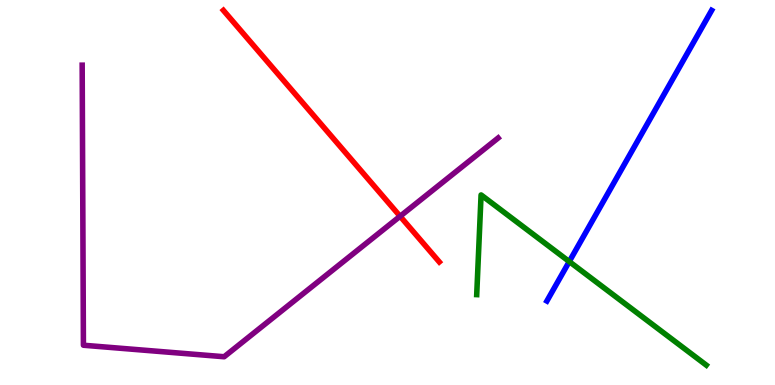[{'lines': ['blue', 'red'], 'intersections': []}, {'lines': ['green', 'red'], 'intersections': []}, {'lines': ['purple', 'red'], 'intersections': [{'x': 5.16, 'y': 4.38}]}, {'lines': ['blue', 'green'], 'intersections': [{'x': 7.35, 'y': 3.21}]}, {'lines': ['blue', 'purple'], 'intersections': []}, {'lines': ['green', 'purple'], 'intersections': []}]